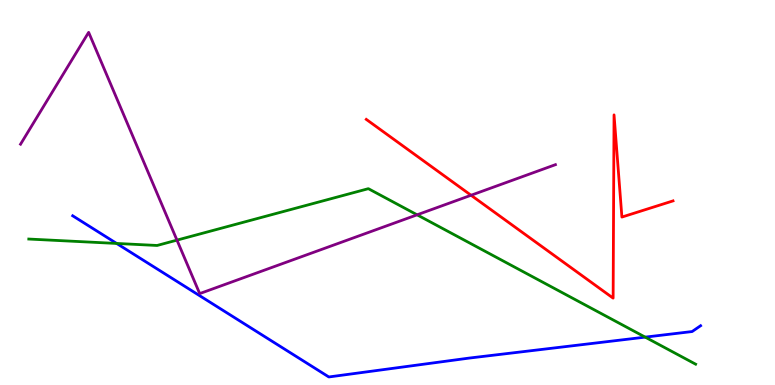[{'lines': ['blue', 'red'], 'intersections': []}, {'lines': ['green', 'red'], 'intersections': []}, {'lines': ['purple', 'red'], 'intersections': [{'x': 6.08, 'y': 4.93}]}, {'lines': ['blue', 'green'], 'intersections': [{'x': 1.51, 'y': 3.68}, {'x': 8.32, 'y': 1.24}]}, {'lines': ['blue', 'purple'], 'intersections': []}, {'lines': ['green', 'purple'], 'intersections': [{'x': 2.28, 'y': 3.76}, {'x': 5.38, 'y': 4.42}]}]